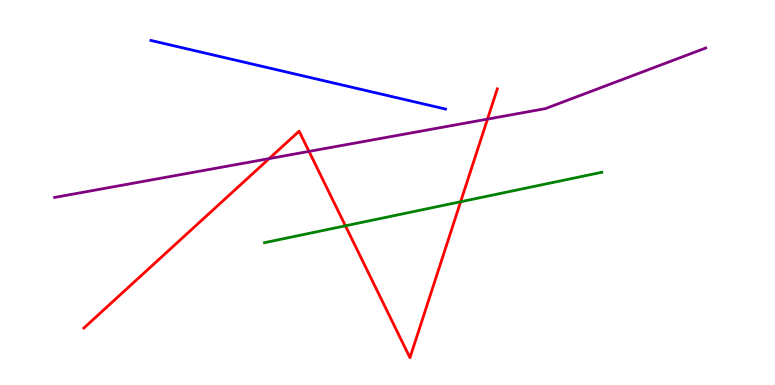[{'lines': ['blue', 'red'], 'intersections': []}, {'lines': ['green', 'red'], 'intersections': [{'x': 4.46, 'y': 4.14}, {'x': 5.94, 'y': 4.76}]}, {'lines': ['purple', 'red'], 'intersections': [{'x': 3.47, 'y': 5.88}, {'x': 3.99, 'y': 6.07}, {'x': 6.29, 'y': 6.91}]}, {'lines': ['blue', 'green'], 'intersections': []}, {'lines': ['blue', 'purple'], 'intersections': []}, {'lines': ['green', 'purple'], 'intersections': []}]